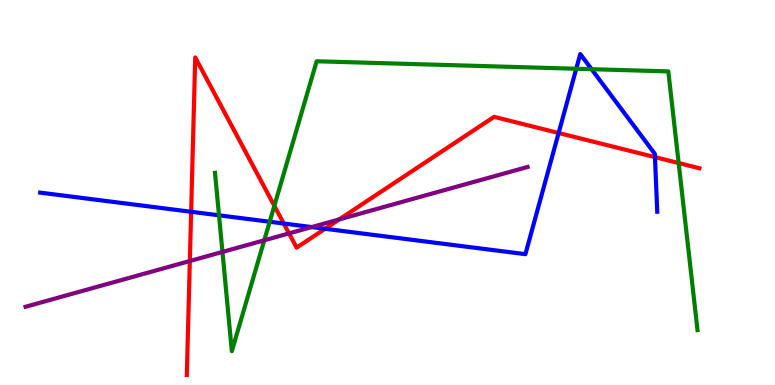[{'lines': ['blue', 'red'], 'intersections': [{'x': 2.47, 'y': 4.5}, {'x': 3.66, 'y': 4.19}, {'x': 4.19, 'y': 4.06}, {'x': 7.21, 'y': 6.55}, {'x': 8.45, 'y': 5.92}]}, {'lines': ['green', 'red'], 'intersections': [{'x': 3.54, 'y': 4.65}, {'x': 8.76, 'y': 5.76}]}, {'lines': ['purple', 'red'], 'intersections': [{'x': 2.45, 'y': 3.22}, {'x': 3.73, 'y': 3.94}, {'x': 4.38, 'y': 4.3}]}, {'lines': ['blue', 'green'], 'intersections': [{'x': 2.83, 'y': 4.41}, {'x': 3.48, 'y': 4.24}, {'x': 7.44, 'y': 8.21}, {'x': 7.63, 'y': 8.2}]}, {'lines': ['blue', 'purple'], 'intersections': [{'x': 4.02, 'y': 4.1}]}, {'lines': ['green', 'purple'], 'intersections': [{'x': 2.87, 'y': 3.46}, {'x': 3.41, 'y': 3.76}]}]